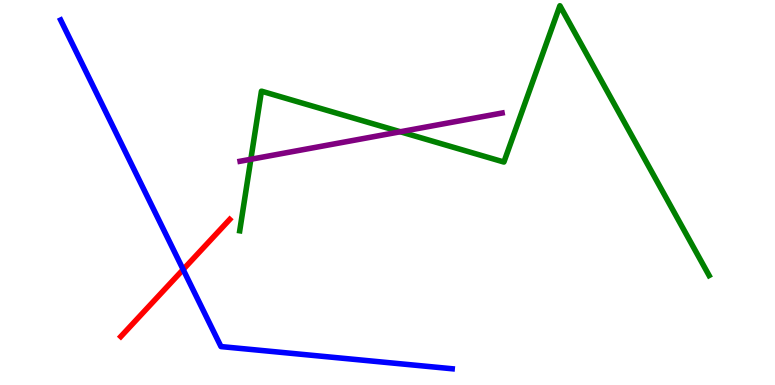[{'lines': ['blue', 'red'], 'intersections': [{'x': 2.36, 'y': 3.0}]}, {'lines': ['green', 'red'], 'intersections': []}, {'lines': ['purple', 'red'], 'intersections': []}, {'lines': ['blue', 'green'], 'intersections': []}, {'lines': ['blue', 'purple'], 'intersections': []}, {'lines': ['green', 'purple'], 'intersections': [{'x': 3.24, 'y': 5.86}, {'x': 5.17, 'y': 6.58}]}]